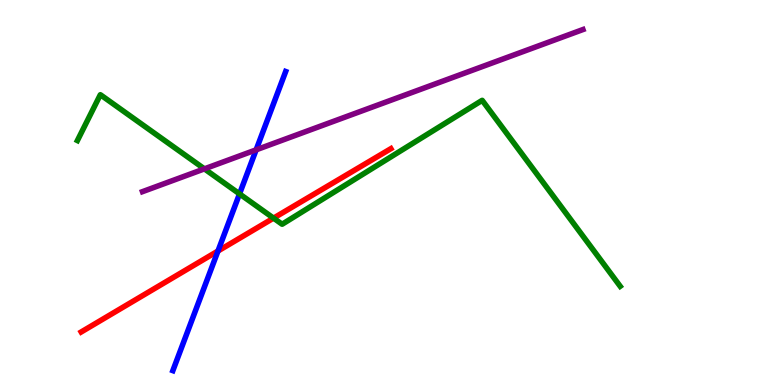[{'lines': ['blue', 'red'], 'intersections': [{'x': 2.81, 'y': 3.48}]}, {'lines': ['green', 'red'], 'intersections': [{'x': 3.53, 'y': 4.33}]}, {'lines': ['purple', 'red'], 'intersections': []}, {'lines': ['blue', 'green'], 'intersections': [{'x': 3.09, 'y': 4.96}]}, {'lines': ['blue', 'purple'], 'intersections': [{'x': 3.31, 'y': 6.11}]}, {'lines': ['green', 'purple'], 'intersections': [{'x': 2.64, 'y': 5.61}]}]